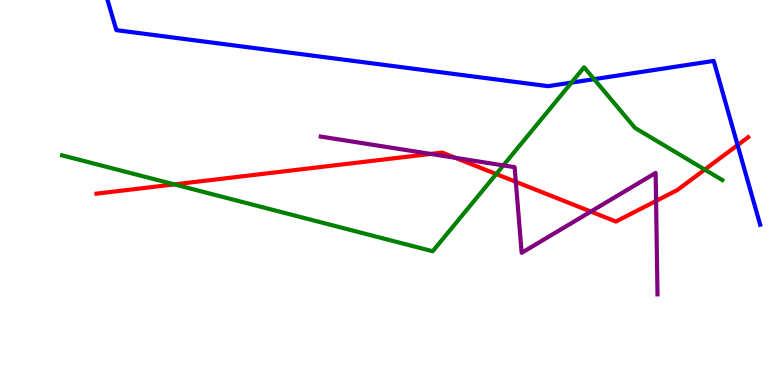[{'lines': ['blue', 'red'], 'intersections': [{'x': 9.52, 'y': 6.23}]}, {'lines': ['green', 'red'], 'intersections': [{'x': 2.25, 'y': 5.21}, {'x': 6.4, 'y': 5.48}, {'x': 9.09, 'y': 5.6}]}, {'lines': ['purple', 'red'], 'intersections': [{'x': 5.56, 'y': 6.0}, {'x': 5.88, 'y': 5.9}, {'x': 6.66, 'y': 5.28}, {'x': 7.62, 'y': 4.5}, {'x': 8.47, 'y': 4.78}]}, {'lines': ['blue', 'green'], 'intersections': [{'x': 7.37, 'y': 7.85}, {'x': 7.67, 'y': 7.94}]}, {'lines': ['blue', 'purple'], 'intersections': []}, {'lines': ['green', 'purple'], 'intersections': [{'x': 6.49, 'y': 5.7}]}]